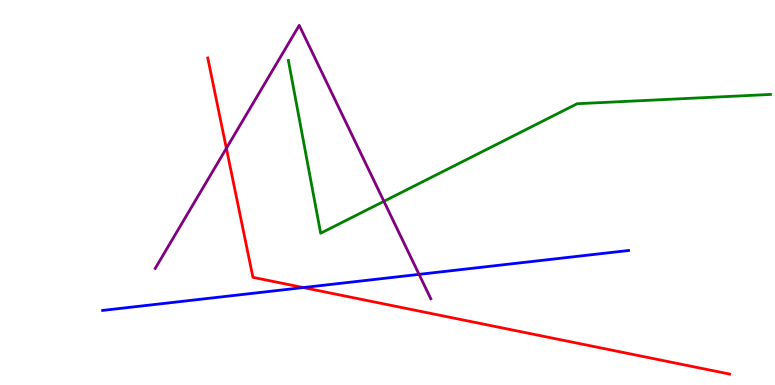[{'lines': ['blue', 'red'], 'intersections': [{'x': 3.91, 'y': 2.53}]}, {'lines': ['green', 'red'], 'intersections': []}, {'lines': ['purple', 'red'], 'intersections': [{'x': 2.92, 'y': 6.15}]}, {'lines': ['blue', 'green'], 'intersections': []}, {'lines': ['blue', 'purple'], 'intersections': [{'x': 5.41, 'y': 2.87}]}, {'lines': ['green', 'purple'], 'intersections': [{'x': 4.95, 'y': 4.77}]}]